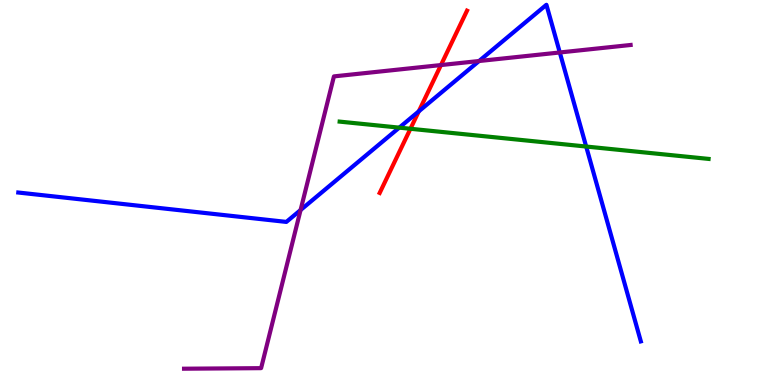[{'lines': ['blue', 'red'], 'intersections': [{'x': 5.4, 'y': 7.11}]}, {'lines': ['green', 'red'], 'intersections': [{'x': 5.3, 'y': 6.66}]}, {'lines': ['purple', 'red'], 'intersections': [{'x': 5.69, 'y': 8.31}]}, {'lines': ['blue', 'green'], 'intersections': [{'x': 5.15, 'y': 6.68}, {'x': 7.56, 'y': 6.19}]}, {'lines': ['blue', 'purple'], 'intersections': [{'x': 3.88, 'y': 4.54}, {'x': 6.18, 'y': 8.42}, {'x': 7.22, 'y': 8.64}]}, {'lines': ['green', 'purple'], 'intersections': []}]